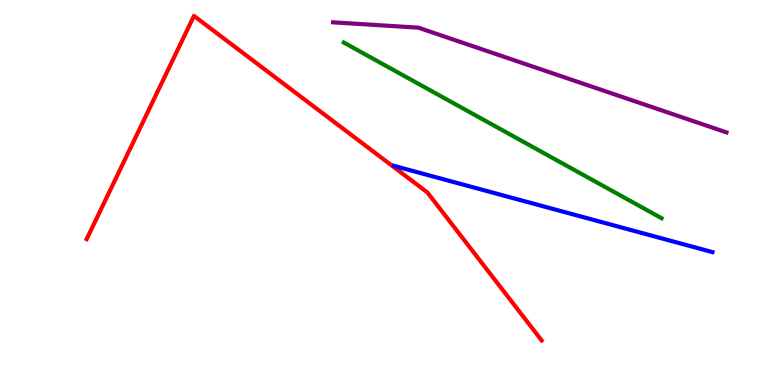[{'lines': ['blue', 'red'], 'intersections': []}, {'lines': ['green', 'red'], 'intersections': []}, {'lines': ['purple', 'red'], 'intersections': []}, {'lines': ['blue', 'green'], 'intersections': []}, {'lines': ['blue', 'purple'], 'intersections': []}, {'lines': ['green', 'purple'], 'intersections': []}]